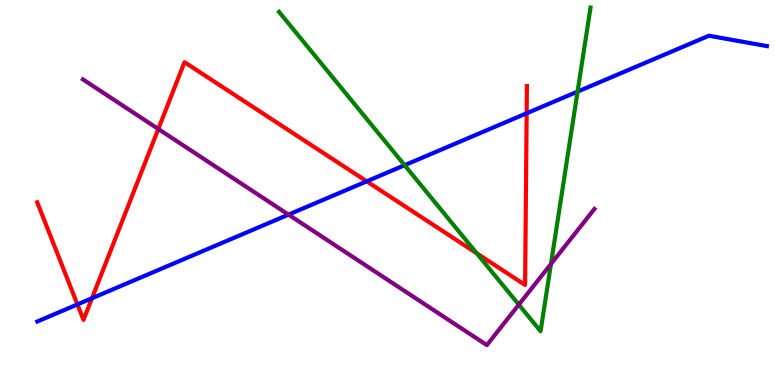[{'lines': ['blue', 'red'], 'intersections': [{'x': 0.999, 'y': 2.09}, {'x': 1.19, 'y': 2.25}, {'x': 4.73, 'y': 5.29}, {'x': 6.8, 'y': 7.06}]}, {'lines': ['green', 'red'], 'intersections': [{'x': 6.15, 'y': 3.42}]}, {'lines': ['purple', 'red'], 'intersections': [{'x': 2.04, 'y': 6.65}]}, {'lines': ['blue', 'green'], 'intersections': [{'x': 5.22, 'y': 5.71}, {'x': 7.45, 'y': 7.62}]}, {'lines': ['blue', 'purple'], 'intersections': [{'x': 3.72, 'y': 4.43}]}, {'lines': ['green', 'purple'], 'intersections': [{'x': 6.69, 'y': 2.09}, {'x': 7.11, 'y': 3.14}]}]